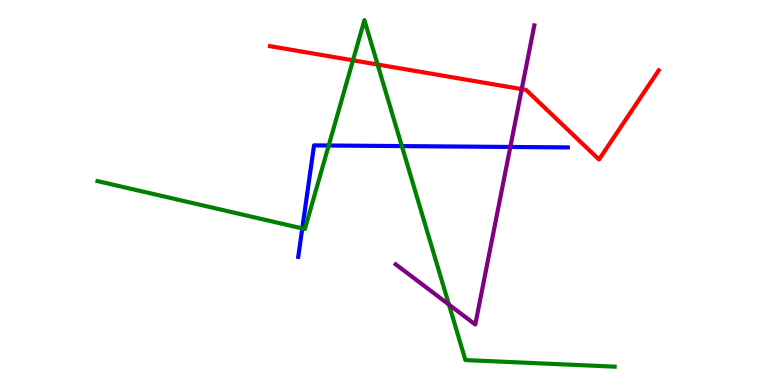[{'lines': ['blue', 'red'], 'intersections': []}, {'lines': ['green', 'red'], 'intersections': [{'x': 4.55, 'y': 8.43}, {'x': 4.87, 'y': 8.32}]}, {'lines': ['purple', 'red'], 'intersections': [{'x': 6.73, 'y': 7.68}]}, {'lines': ['blue', 'green'], 'intersections': [{'x': 3.9, 'y': 4.07}, {'x': 4.24, 'y': 6.22}, {'x': 5.19, 'y': 6.21}]}, {'lines': ['blue', 'purple'], 'intersections': [{'x': 6.58, 'y': 6.18}]}, {'lines': ['green', 'purple'], 'intersections': [{'x': 5.79, 'y': 2.09}]}]